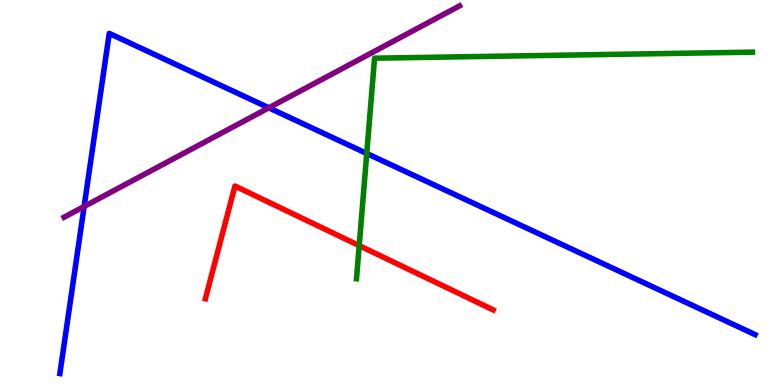[{'lines': ['blue', 'red'], 'intersections': []}, {'lines': ['green', 'red'], 'intersections': [{'x': 4.63, 'y': 3.62}]}, {'lines': ['purple', 'red'], 'intersections': []}, {'lines': ['blue', 'green'], 'intersections': [{'x': 4.73, 'y': 6.01}]}, {'lines': ['blue', 'purple'], 'intersections': [{'x': 1.09, 'y': 4.64}, {'x': 3.47, 'y': 7.2}]}, {'lines': ['green', 'purple'], 'intersections': []}]